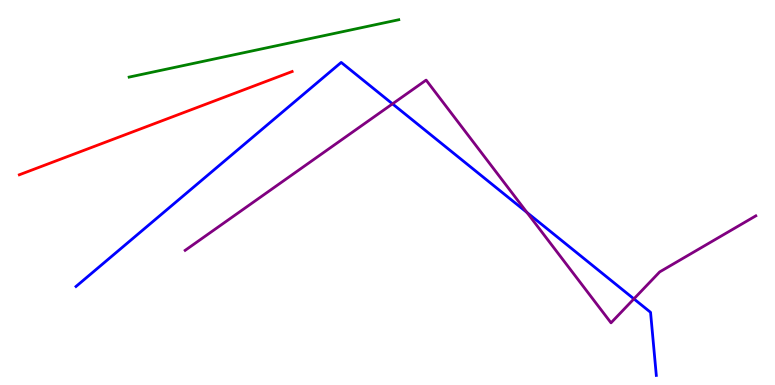[{'lines': ['blue', 'red'], 'intersections': []}, {'lines': ['green', 'red'], 'intersections': []}, {'lines': ['purple', 'red'], 'intersections': []}, {'lines': ['blue', 'green'], 'intersections': []}, {'lines': ['blue', 'purple'], 'intersections': [{'x': 5.06, 'y': 7.3}, {'x': 6.8, 'y': 4.48}, {'x': 8.18, 'y': 2.24}]}, {'lines': ['green', 'purple'], 'intersections': []}]